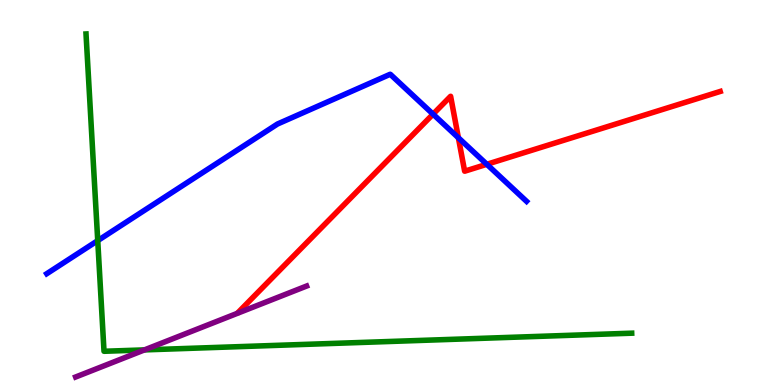[{'lines': ['blue', 'red'], 'intersections': [{'x': 5.59, 'y': 7.03}, {'x': 5.91, 'y': 6.42}, {'x': 6.28, 'y': 5.73}]}, {'lines': ['green', 'red'], 'intersections': []}, {'lines': ['purple', 'red'], 'intersections': []}, {'lines': ['blue', 'green'], 'intersections': [{'x': 1.26, 'y': 3.75}]}, {'lines': ['blue', 'purple'], 'intersections': []}, {'lines': ['green', 'purple'], 'intersections': [{'x': 1.86, 'y': 0.912}]}]